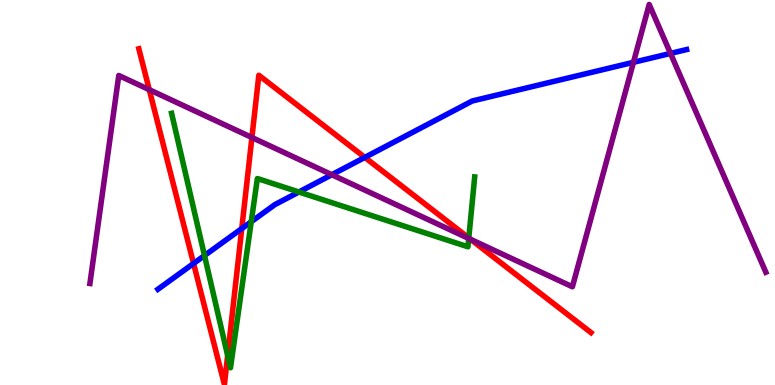[{'lines': ['blue', 'red'], 'intersections': [{'x': 2.5, 'y': 3.16}, {'x': 3.12, 'y': 4.06}, {'x': 4.71, 'y': 5.91}]}, {'lines': ['green', 'red'], 'intersections': [{'x': 2.94, 'y': 0.765}, {'x': 6.05, 'y': 3.82}]}, {'lines': ['purple', 'red'], 'intersections': [{'x': 1.93, 'y': 7.67}, {'x': 3.25, 'y': 6.43}, {'x': 6.07, 'y': 3.78}]}, {'lines': ['blue', 'green'], 'intersections': [{'x': 2.64, 'y': 3.36}, {'x': 3.24, 'y': 4.24}, {'x': 3.86, 'y': 5.01}]}, {'lines': ['blue', 'purple'], 'intersections': [{'x': 4.28, 'y': 5.46}, {'x': 8.17, 'y': 8.38}, {'x': 8.65, 'y': 8.61}]}, {'lines': ['green', 'purple'], 'intersections': [{'x': 6.05, 'y': 3.81}]}]